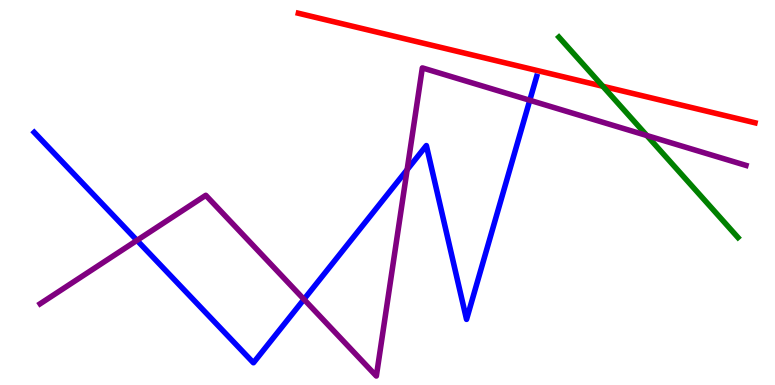[{'lines': ['blue', 'red'], 'intersections': []}, {'lines': ['green', 'red'], 'intersections': [{'x': 7.78, 'y': 7.76}]}, {'lines': ['purple', 'red'], 'intersections': []}, {'lines': ['blue', 'green'], 'intersections': []}, {'lines': ['blue', 'purple'], 'intersections': [{'x': 1.77, 'y': 3.76}, {'x': 3.92, 'y': 2.23}, {'x': 5.25, 'y': 5.59}, {'x': 6.84, 'y': 7.4}]}, {'lines': ['green', 'purple'], 'intersections': [{'x': 8.35, 'y': 6.48}]}]